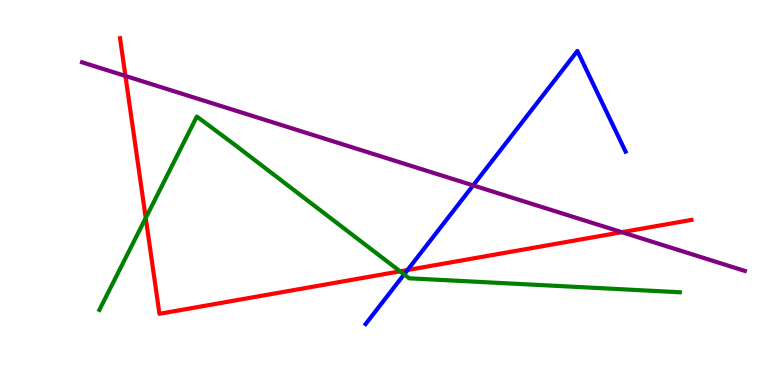[{'lines': ['blue', 'red'], 'intersections': [{'x': 5.26, 'y': 2.99}]}, {'lines': ['green', 'red'], 'intersections': [{'x': 1.88, 'y': 4.34}, {'x': 5.16, 'y': 2.95}]}, {'lines': ['purple', 'red'], 'intersections': [{'x': 1.62, 'y': 8.03}, {'x': 8.02, 'y': 3.97}]}, {'lines': ['blue', 'green'], 'intersections': [{'x': 5.21, 'y': 2.87}]}, {'lines': ['blue', 'purple'], 'intersections': [{'x': 6.11, 'y': 5.18}]}, {'lines': ['green', 'purple'], 'intersections': []}]